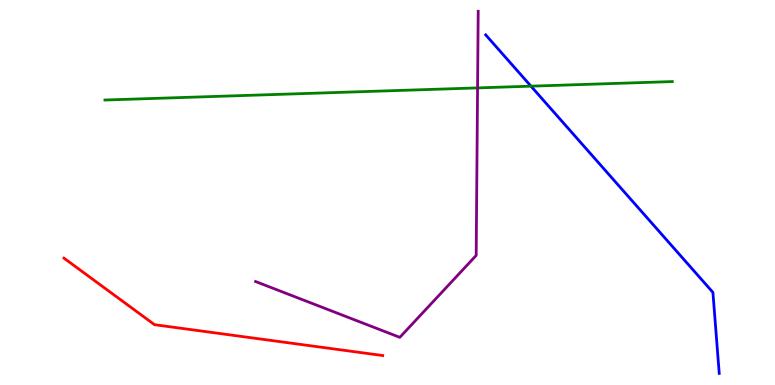[{'lines': ['blue', 'red'], 'intersections': []}, {'lines': ['green', 'red'], 'intersections': []}, {'lines': ['purple', 'red'], 'intersections': []}, {'lines': ['blue', 'green'], 'intersections': [{'x': 6.85, 'y': 7.76}]}, {'lines': ['blue', 'purple'], 'intersections': []}, {'lines': ['green', 'purple'], 'intersections': [{'x': 6.16, 'y': 7.72}]}]